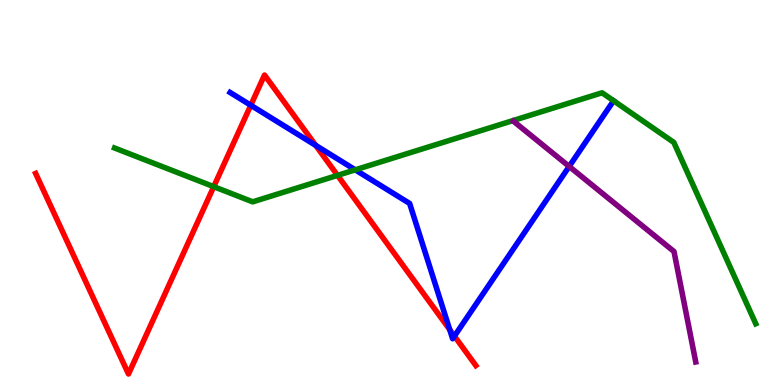[{'lines': ['blue', 'red'], 'intersections': [{'x': 3.24, 'y': 7.27}, {'x': 4.07, 'y': 6.22}, {'x': 5.8, 'y': 1.44}, {'x': 5.86, 'y': 1.27}]}, {'lines': ['green', 'red'], 'intersections': [{'x': 2.76, 'y': 5.15}, {'x': 4.36, 'y': 5.44}]}, {'lines': ['purple', 'red'], 'intersections': []}, {'lines': ['blue', 'green'], 'intersections': [{'x': 4.58, 'y': 5.59}]}, {'lines': ['blue', 'purple'], 'intersections': [{'x': 7.34, 'y': 5.68}]}, {'lines': ['green', 'purple'], 'intersections': []}]